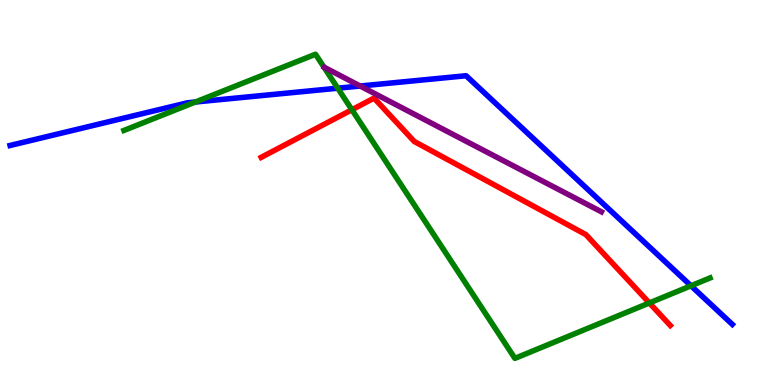[{'lines': ['blue', 'red'], 'intersections': []}, {'lines': ['green', 'red'], 'intersections': [{'x': 4.54, 'y': 7.15}, {'x': 8.38, 'y': 2.13}]}, {'lines': ['purple', 'red'], 'intersections': []}, {'lines': ['blue', 'green'], 'intersections': [{'x': 2.52, 'y': 7.35}, {'x': 4.36, 'y': 7.71}, {'x': 8.92, 'y': 2.58}]}, {'lines': ['blue', 'purple'], 'intersections': [{'x': 4.65, 'y': 7.77}]}, {'lines': ['green', 'purple'], 'intersections': []}]